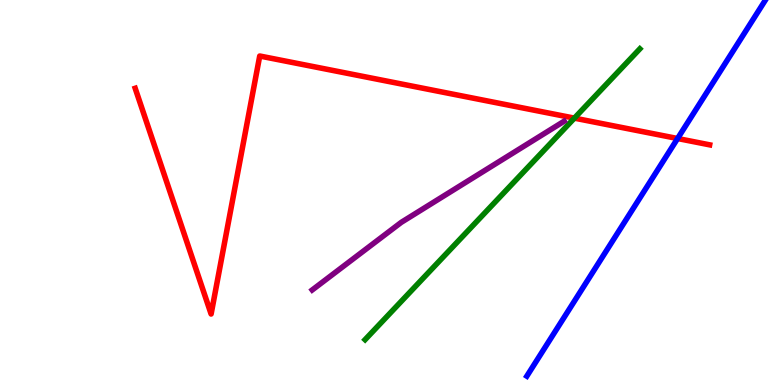[{'lines': ['blue', 'red'], 'intersections': [{'x': 8.74, 'y': 6.4}]}, {'lines': ['green', 'red'], 'intersections': [{'x': 7.41, 'y': 6.93}]}, {'lines': ['purple', 'red'], 'intersections': []}, {'lines': ['blue', 'green'], 'intersections': []}, {'lines': ['blue', 'purple'], 'intersections': []}, {'lines': ['green', 'purple'], 'intersections': []}]